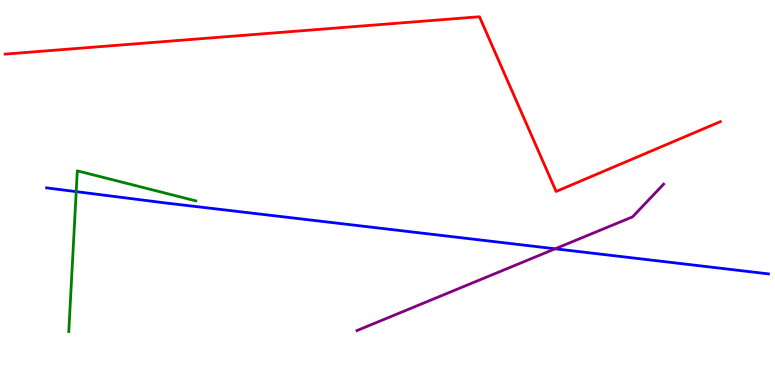[{'lines': ['blue', 'red'], 'intersections': []}, {'lines': ['green', 'red'], 'intersections': []}, {'lines': ['purple', 'red'], 'intersections': []}, {'lines': ['blue', 'green'], 'intersections': [{'x': 0.983, 'y': 5.02}]}, {'lines': ['blue', 'purple'], 'intersections': [{'x': 7.16, 'y': 3.54}]}, {'lines': ['green', 'purple'], 'intersections': []}]